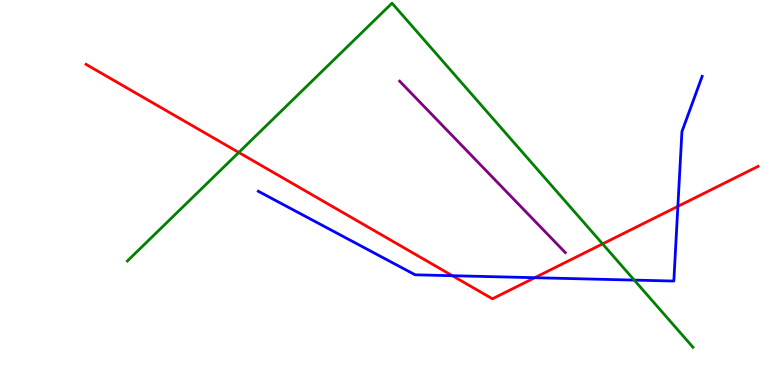[{'lines': ['blue', 'red'], 'intersections': [{'x': 5.84, 'y': 2.84}, {'x': 6.9, 'y': 2.79}, {'x': 8.75, 'y': 4.64}]}, {'lines': ['green', 'red'], 'intersections': [{'x': 3.08, 'y': 6.04}, {'x': 7.78, 'y': 3.67}]}, {'lines': ['purple', 'red'], 'intersections': []}, {'lines': ['blue', 'green'], 'intersections': [{'x': 8.18, 'y': 2.72}]}, {'lines': ['blue', 'purple'], 'intersections': []}, {'lines': ['green', 'purple'], 'intersections': []}]